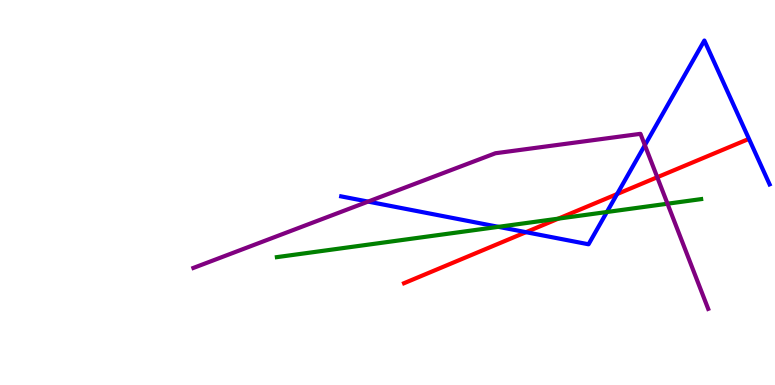[{'lines': ['blue', 'red'], 'intersections': [{'x': 6.79, 'y': 3.97}, {'x': 7.96, 'y': 4.96}]}, {'lines': ['green', 'red'], 'intersections': [{'x': 7.2, 'y': 4.32}]}, {'lines': ['purple', 'red'], 'intersections': [{'x': 8.48, 'y': 5.4}]}, {'lines': ['blue', 'green'], 'intersections': [{'x': 6.43, 'y': 4.11}, {'x': 7.83, 'y': 4.49}]}, {'lines': ['blue', 'purple'], 'intersections': [{'x': 4.75, 'y': 4.76}, {'x': 8.32, 'y': 6.23}]}, {'lines': ['green', 'purple'], 'intersections': [{'x': 8.61, 'y': 4.71}]}]